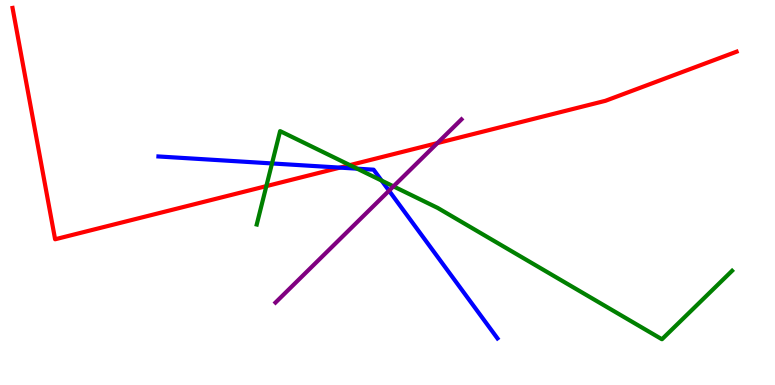[{'lines': ['blue', 'red'], 'intersections': [{'x': 4.39, 'y': 5.65}]}, {'lines': ['green', 'red'], 'intersections': [{'x': 3.44, 'y': 5.17}, {'x': 4.51, 'y': 5.71}]}, {'lines': ['purple', 'red'], 'intersections': [{'x': 5.64, 'y': 6.28}]}, {'lines': ['blue', 'green'], 'intersections': [{'x': 3.51, 'y': 5.75}, {'x': 4.61, 'y': 5.62}, {'x': 4.92, 'y': 5.31}]}, {'lines': ['blue', 'purple'], 'intersections': [{'x': 5.02, 'y': 5.05}]}, {'lines': ['green', 'purple'], 'intersections': [{'x': 5.08, 'y': 5.16}]}]